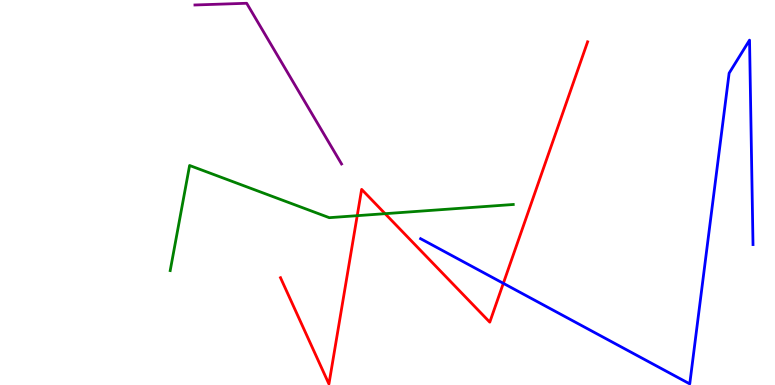[{'lines': ['blue', 'red'], 'intersections': [{'x': 6.49, 'y': 2.64}]}, {'lines': ['green', 'red'], 'intersections': [{'x': 4.61, 'y': 4.4}, {'x': 4.97, 'y': 4.45}]}, {'lines': ['purple', 'red'], 'intersections': []}, {'lines': ['blue', 'green'], 'intersections': []}, {'lines': ['blue', 'purple'], 'intersections': []}, {'lines': ['green', 'purple'], 'intersections': []}]